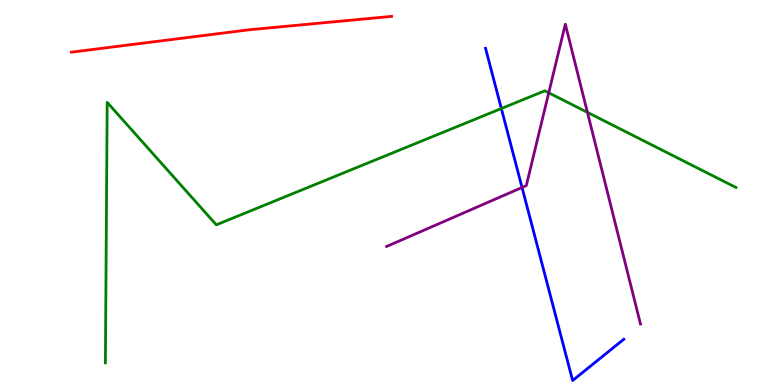[{'lines': ['blue', 'red'], 'intersections': []}, {'lines': ['green', 'red'], 'intersections': []}, {'lines': ['purple', 'red'], 'intersections': []}, {'lines': ['blue', 'green'], 'intersections': [{'x': 6.47, 'y': 7.18}]}, {'lines': ['blue', 'purple'], 'intersections': [{'x': 6.74, 'y': 5.13}]}, {'lines': ['green', 'purple'], 'intersections': [{'x': 7.08, 'y': 7.59}, {'x': 7.58, 'y': 7.08}]}]